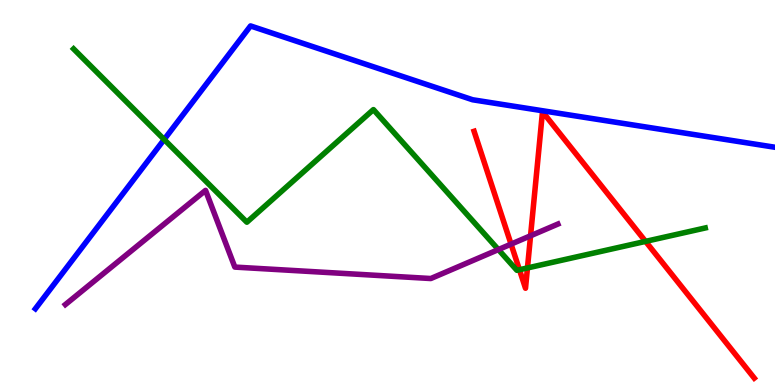[{'lines': ['blue', 'red'], 'intersections': []}, {'lines': ['green', 'red'], 'intersections': [{'x': 6.7, 'y': 2.99}, {'x': 6.81, 'y': 3.04}, {'x': 8.33, 'y': 3.73}]}, {'lines': ['purple', 'red'], 'intersections': [{'x': 6.59, 'y': 3.66}, {'x': 6.85, 'y': 3.88}]}, {'lines': ['blue', 'green'], 'intersections': [{'x': 2.12, 'y': 6.38}]}, {'lines': ['blue', 'purple'], 'intersections': []}, {'lines': ['green', 'purple'], 'intersections': [{'x': 6.43, 'y': 3.52}]}]